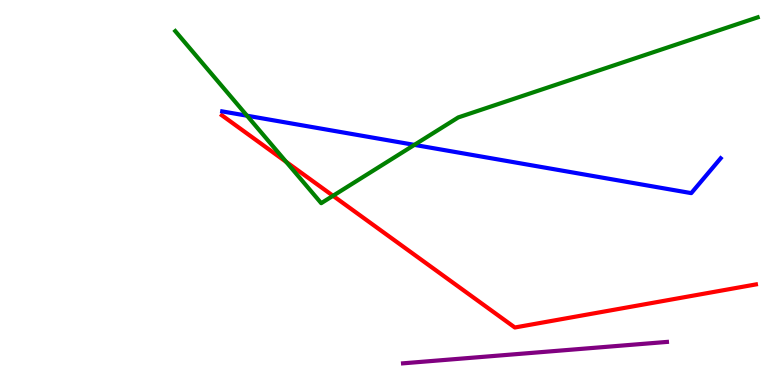[{'lines': ['blue', 'red'], 'intersections': []}, {'lines': ['green', 'red'], 'intersections': [{'x': 3.69, 'y': 5.8}, {'x': 4.3, 'y': 4.91}]}, {'lines': ['purple', 'red'], 'intersections': []}, {'lines': ['blue', 'green'], 'intersections': [{'x': 3.19, 'y': 6.99}, {'x': 5.35, 'y': 6.24}]}, {'lines': ['blue', 'purple'], 'intersections': []}, {'lines': ['green', 'purple'], 'intersections': []}]